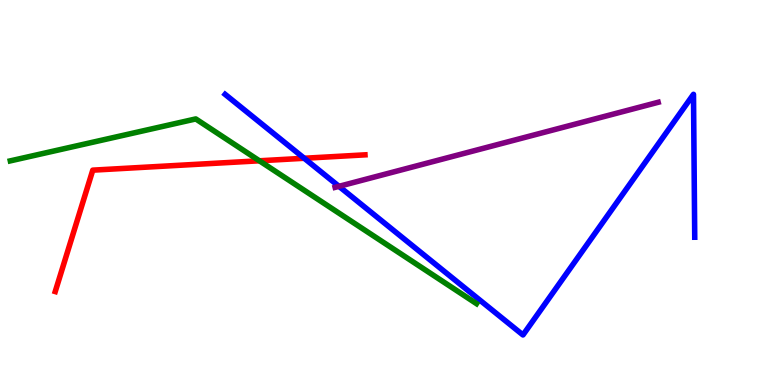[{'lines': ['blue', 'red'], 'intersections': [{'x': 3.93, 'y': 5.89}]}, {'lines': ['green', 'red'], 'intersections': [{'x': 3.35, 'y': 5.82}]}, {'lines': ['purple', 'red'], 'intersections': []}, {'lines': ['blue', 'green'], 'intersections': []}, {'lines': ['blue', 'purple'], 'intersections': [{'x': 4.37, 'y': 5.16}]}, {'lines': ['green', 'purple'], 'intersections': []}]